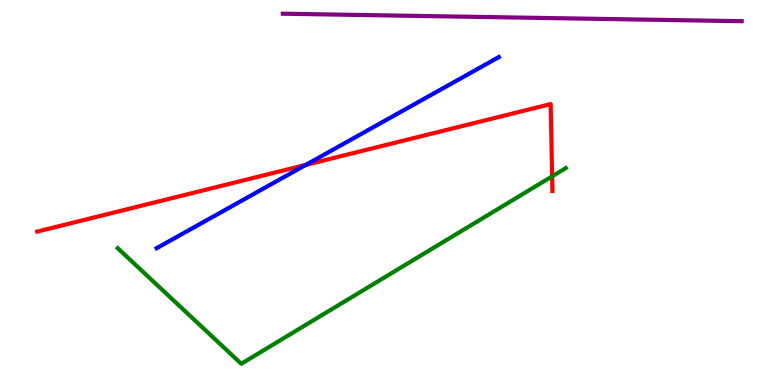[{'lines': ['blue', 'red'], 'intersections': [{'x': 3.95, 'y': 5.72}]}, {'lines': ['green', 'red'], 'intersections': [{'x': 7.12, 'y': 5.42}]}, {'lines': ['purple', 'red'], 'intersections': []}, {'lines': ['blue', 'green'], 'intersections': []}, {'lines': ['blue', 'purple'], 'intersections': []}, {'lines': ['green', 'purple'], 'intersections': []}]